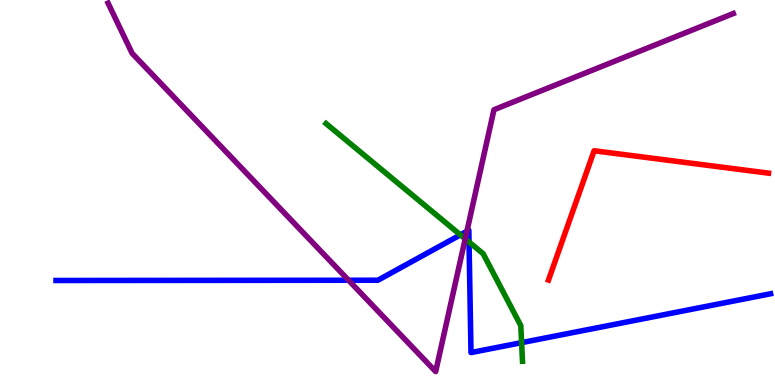[{'lines': ['blue', 'red'], 'intersections': []}, {'lines': ['green', 'red'], 'intersections': []}, {'lines': ['purple', 'red'], 'intersections': []}, {'lines': ['blue', 'green'], 'intersections': [{'x': 5.94, 'y': 3.9}, {'x': 6.05, 'y': 3.71}, {'x': 6.73, 'y': 1.1}]}, {'lines': ['blue', 'purple'], 'intersections': [{'x': 4.5, 'y': 2.72}, {'x': 6.02, 'y': 3.99}]}, {'lines': ['green', 'purple'], 'intersections': [{'x': 6.0, 'y': 3.8}]}]